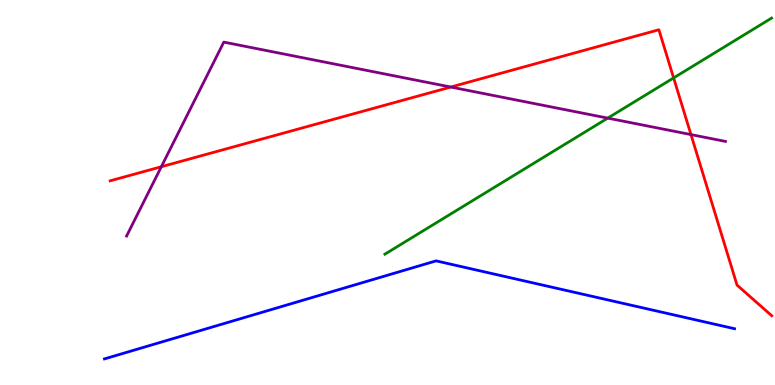[{'lines': ['blue', 'red'], 'intersections': []}, {'lines': ['green', 'red'], 'intersections': [{'x': 8.69, 'y': 7.98}]}, {'lines': ['purple', 'red'], 'intersections': [{'x': 2.08, 'y': 5.67}, {'x': 5.82, 'y': 7.74}, {'x': 8.92, 'y': 6.5}]}, {'lines': ['blue', 'green'], 'intersections': []}, {'lines': ['blue', 'purple'], 'intersections': []}, {'lines': ['green', 'purple'], 'intersections': [{'x': 7.84, 'y': 6.93}]}]